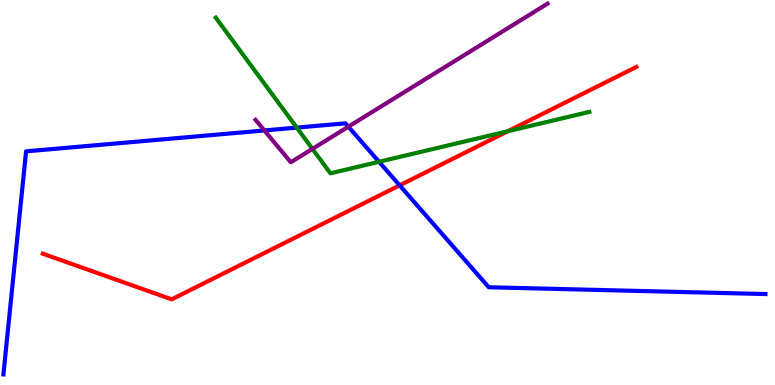[{'lines': ['blue', 'red'], 'intersections': [{'x': 5.16, 'y': 5.19}]}, {'lines': ['green', 'red'], 'intersections': [{'x': 6.55, 'y': 6.59}]}, {'lines': ['purple', 'red'], 'intersections': []}, {'lines': ['blue', 'green'], 'intersections': [{'x': 3.83, 'y': 6.69}, {'x': 4.89, 'y': 5.8}]}, {'lines': ['blue', 'purple'], 'intersections': [{'x': 3.41, 'y': 6.61}, {'x': 4.49, 'y': 6.71}]}, {'lines': ['green', 'purple'], 'intersections': [{'x': 4.03, 'y': 6.13}]}]